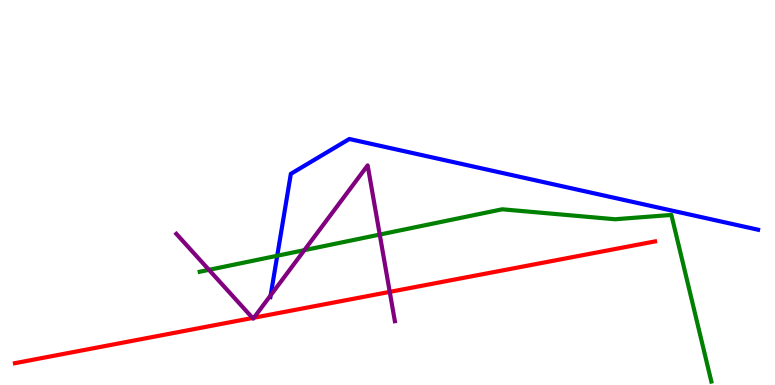[{'lines': ['blue', 'red'], 'intersections': []}, {'lines': ['green', 'red'], 'intersections': []}, {'lines': ['purple', 'red'], 'intersections': [{'x': 3.26, 'y': 1.74}, {'x': 3.28, 'y': 1.75}, {'x': 5.03, 'y': 2.42}]}, {'lines': ['blue', 'green'], 'intersections': [{'x': 3.58, 'y': 3.36}]}, {'lines': ['blue', 'purple'], 'intersections': [{'x': 3.49, 'y': 2.33}]}, {'lines': ['green', 'purple'], 'intersections': [{'x': 2.7, 'y': 2.99}, {'x': 3.93, 'y': 3.5}, {'x': 4.9, 'y': 3.91}]}]